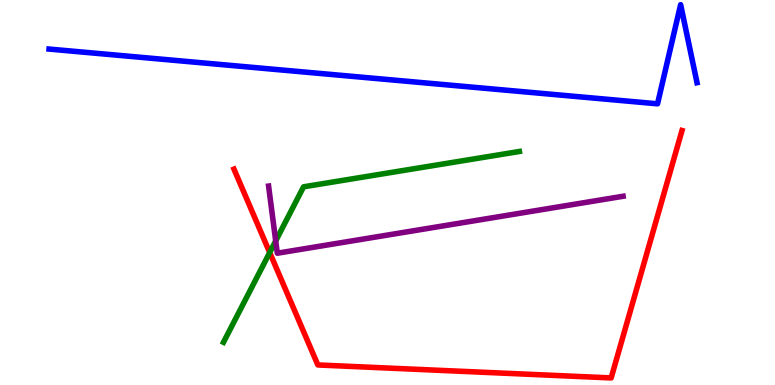[{'lines': ['blue', 'red'], 'intersections': []}, {'lines': ['green', 'red'], 'intersections': [{'x': 3.48, 'y': 3.44}]}, {'lines': ['purple', 'red'], 'intersections': []}, {'lines': ['blue', 'green'], 'intersections': []}, {'lines': ['blue', 'purple'], 'intersections': []}, {'lines': ['green', 'purple'], 'intersections': [{'x': 3.56, 'y': 3.74}]}]